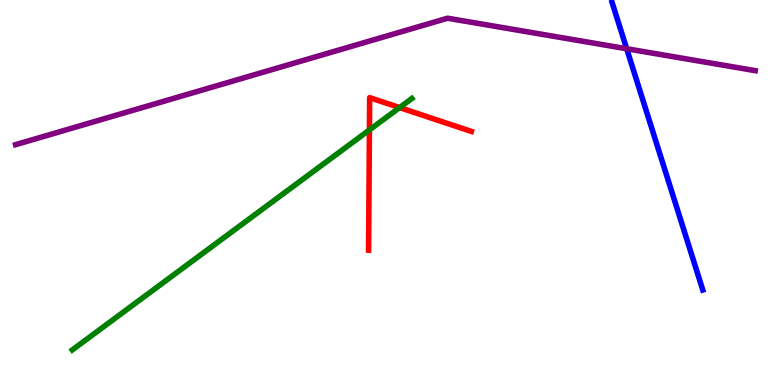[{'lines': ['blue', 'red'], 'intersections': []}, {'lines': ['green', 'red'], 'intersections': [{'x': 4.77, 'y': 6.63}, {'x': 5.16, 'y': 7.21}]}, {'lines': ['purple', 'red'], 'intersections': []}, {'lines': ['blue', 'green'], 'intersections': []}, {'lines': ['blue', 'purple'], 'intersections': [{'x': 8.09, 'y': 8.73}]}, {'lines': ['green', 'purple'], 'intersections': []}]